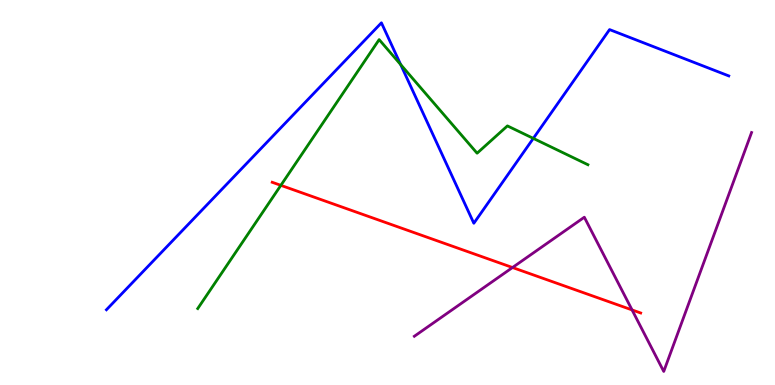[{'lines': ['blue', 'red'], 'intersections': []}, {'lines': ['green', 'red'], 'intersections': [{'x': 3.62, 'y': 5.19}]}, {'lines': ['purple', 'red'], 'intersections': [{'x': 6.61, 'y': 3.05}, {'x': 8.16, 'y': 1.95}]}, {'lines': ['blue', 'green'], 'intersections': [{'x': 5.17, 'y': 8.32}, {'x': 6.88, 'y': 6.41}]}, {'lines': ['blue', 'purple'], 'intersections': []}, {'lines': ['green', 'purple'], 'intersections': []}]